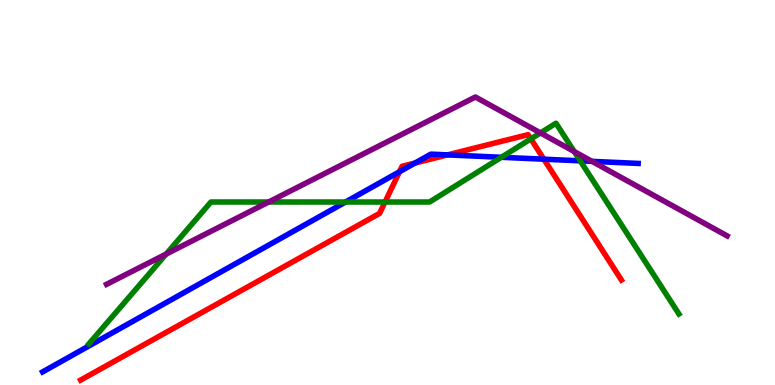[{'lines': ['blue', 'red'], 'intersections': [{'x': 5.15, 'y': 5.54}, {'x': 5.36, 'y': 5.77}, {'x': 5.77, 'y': 5.98}, {'x': 7.02, 'y': 5.87}]}, {'lines': ['green', 'red'], 'intersections': [{'x': 4.97, 'y': 4.75}, {'x': 6.85, 'y': 6.39}]}, {'lines': ['purple', 'red'], 'intersections': []}, {'lines': ['blue', 'green'], 'intersections': [{'x': 4.46, 'y': 4.75}, {'x': 6.47, 'y': 5.91}, {'x': 7.49, 'y': 5.82}]}, {'lines': ['blue', 'purple'], 'intersections': [{'x': 7.64, 'y': 5.81}]}, {'lines': ['green', 'purple'], 'intersections': [{'x': 2.14, 'y': 3.4}, {'x': 3.47, 'y': 4.75}, {'x': 6.97, 'y': 6.55}, {'x': 7.41, 'y': 6.06}]}]